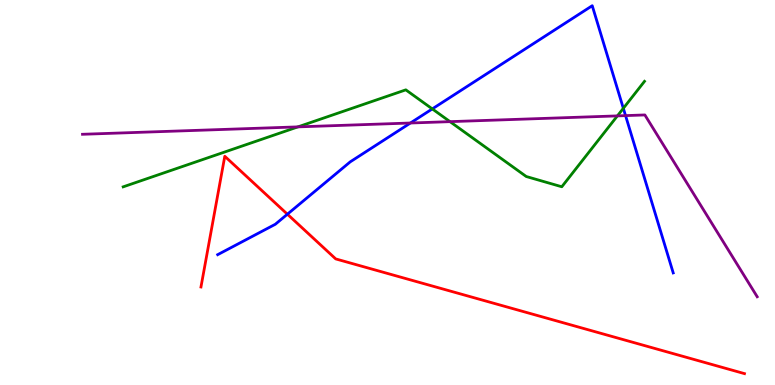[{'lines': ['blue', 'red'], 'intersections': [{'x': 3.71, 'y': 4.44}]}, {'lines': ['green', 'red'], 'intersections': []}, {'lines': ['purple', 'red'], 'intersections': []}, {'lines': ['blue', 'green'], 'intersections': [{'x': 5.58, 'y': 7.17}, {'x': 8.04, 'y': 7.19}]}, {'lines': ['blue', 'purple'], 'intersections': [{'x': 5.3, 'y': 6.8}, {'x': 8.07, 'y': 7.0}]}, {'lines': ['green', 'purple'], 'intersections': [{'x': 3.84, 'y': 6.7}, {'x': 5.81, 'y': 6.84}, {'x': 7.97, 'y': 6.99}]}]